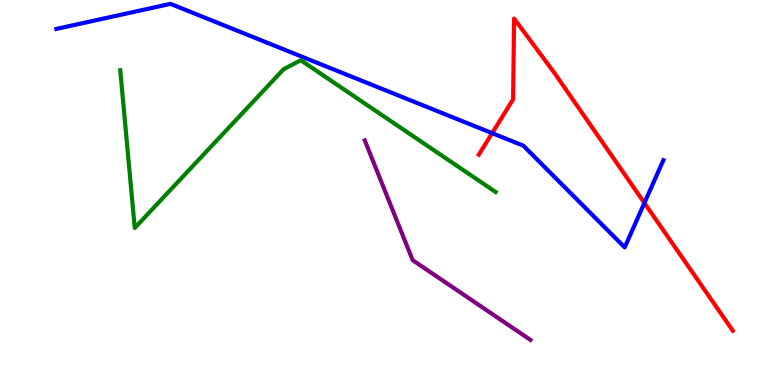[{'lines': ['blue', 'red'], 'intersections': [{'x': 6.35, 'y': 6.54}, {'x': 8.31, 'y': 4.73}]}, {'lines': ['green', 'red'], 'intersections': []}, {'lines': ['purple', 'red'], 'intersections': []}, {'lines': ['blue', 'green'], 'intersections': []}, {'lines': ['blue', 'purple'], 'intersections': []}, {'lines': ['green', 'purple'], 'intersections': []}]